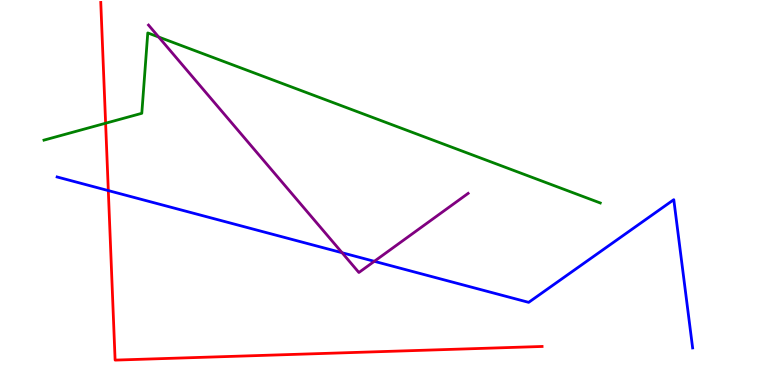[{'lines': ['blue', 'red'], 'intersections': [{'x': 1.4, 'y': 5.05}]}, {'lines': ['green', 'red'], 'intersections': [{'x': 1.36, 'y': 6.8}]}, {'lines': ['purple', 'red'], 'intersections': []}, {'lines': ['blue', 'green'], 'intersections': []}, {'lines': ['blue', 'purple'], 'intersections': [{'x': 4.41, 'y': 3.44}, {'x': 4.83, 'y': 3.21}]}, {'lines': ['green', 'purple'], 'intersections': [{'x': 2.05, 'y': 9.04}]}]